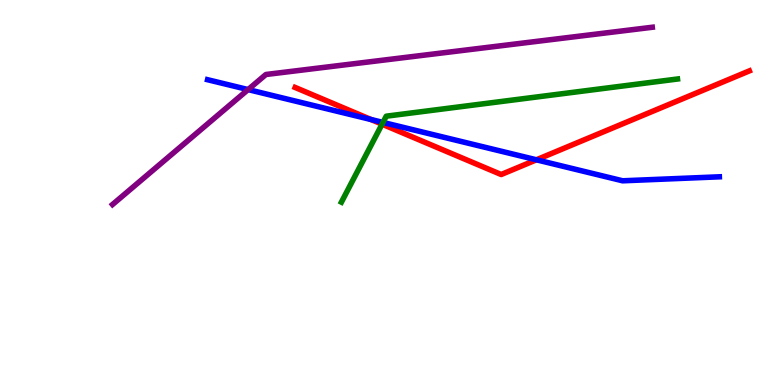[{'lines': ['blue', 'red'], 'intersections': [{'x': 4.79, 'y': 6.9}, {'x': 6.92, 'y': 5.85}]}, {'lines': ['green', 'red'], 'intersections': [{'x': 4.93, 'y': 6.77}]}, {'lines': ['purple', 'red'], 'intersections': []}, {'lines': ['blue', 'green'], 'intersections': [{'x': 4.94, 'y': 6.82}]}, {'lines': ['blue', 'purple'], 'intersections': [{'x': 3.2, 'y': 7.67}]}, {'lines': ['green', 'purple'], 'intersections': []}]